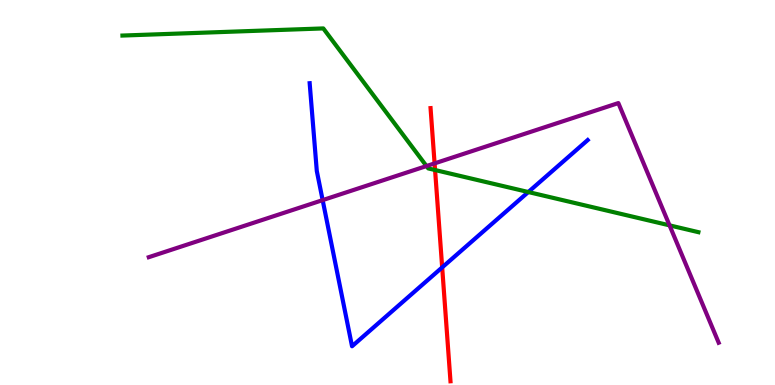[{'lines': ['blue', 'red'], 'intersections': [{'x': 5.71, 'y': 3.05}]}, {'lines': ['green', 'red'], 'intersections': [{'x': 5.61, 'y': 5.58}]}, {'lines': ['purple', 'red'], 'intersections': [{'x': 5.61, 'y': 5.76}]}, {'lines': ['blue', 'green'], 'intersections': [{'x': 6.82, 'y': 5.01}]}, {'lines': ['blue', 'purple'], 'intersections': [{'x': 4.16, 'y': 4.8}]}, {'lines': ['green', 'purple'], 'intersections': [{'x': 5.5, 'y': 5.69}, {'x': 8.64, 'y': 4.15}]}]